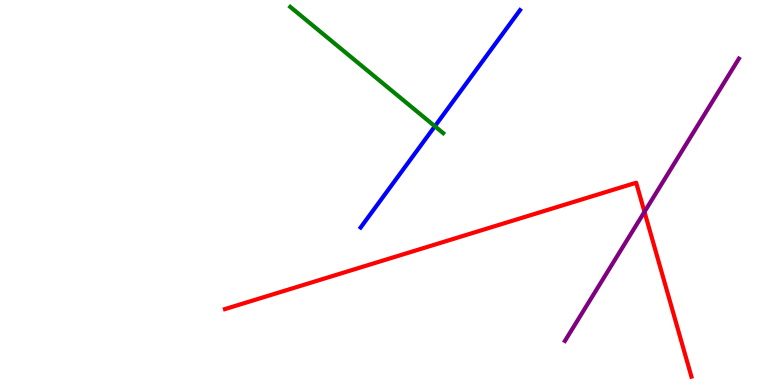[{'lines': ['blue', 'red'], 'intersections': []}, {'lines': ['green', 'red'], 'intersections': []}, {'lines': ['purple', 'red'], 'intersections': [{'x': 8.32, 'y': 4.5}]}, {'lines': ['blue', 'green'], 'intersections': [{'x': 5.61, 'y': 6.72}]}, {'lines': ['blue', 'purple'], 'intersections': []}, {'lines': ['green', 'purple'], 'intersections': []}]